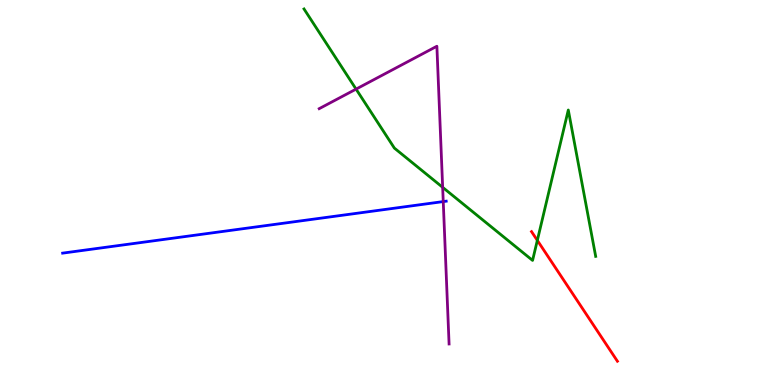[{'lines': ['blue', 'red'], 'intersections': []}, {'lines': ['green', 'red'], 'intersections': [{'x': 6.93, 'y': 3.76}]}, {'lines': ['purple', 'red'], 'intersections': []}, {'lines': ['blue', 'green'], 'intersections': []}, {'lines': ['blue', 'purple'], 'intersections': [{'x': 5.72, 'y': 4.76}]}, {'lines': ['green', 'purple'], 'intersections': [{'x': 4.59, 'y': 7.69}, {'x': 5.71, 'y': 5.13}]}]